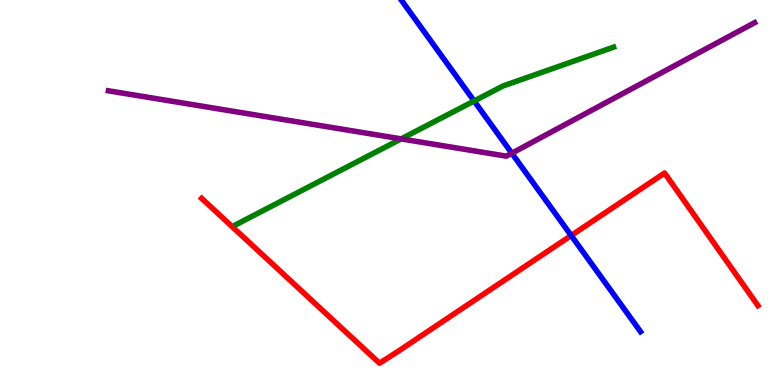[{'lines': ['blue', 'red'], 'intersections': [{'x': 7.37, 'y': 3.88}]}, {'lines': ['green', 'red'], 'intersections': []}, {'lines': ['purple', 'red'], 'intersections': []}, {'lines': ['blue', 'green'], 'intersections': [{'x': 6.12, 'y': 7.38}]}, {'lines': ['blue', 'purple'], 'intersections': [{'x': 6.6, 'y': 6.02}]}, {'lines': ['green', 'purple'], 'intersections': [{'x': 5.18, 'y': 6.39}]}]